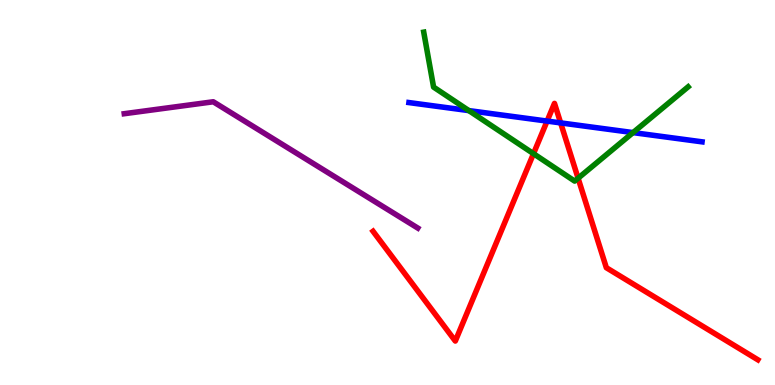[{'lines': ['blue', 'red'], 'intersections': [{'x': 7.06, 'y': 6.86}, {'x': 7.23, 'y': 6.81}]}, {'lines': ['green', 'red'], 'intersections': [{'x': 6.88, 'y': 6.01}, {'x': 7.46, 'y': 5.37}]}, {'lines': ['purple', 'red'], 'intersections': []}, {'lines': ['blue', 'green'], 'intersections': [{'x': 6.05, 'y': 7.13}, {'x': 8.17, 'y': 6.56}]}, {'lines': ['blue', 'purple'], 'intersections': []}, {'lines': ['green', 'purple'], 'intersections': []}]